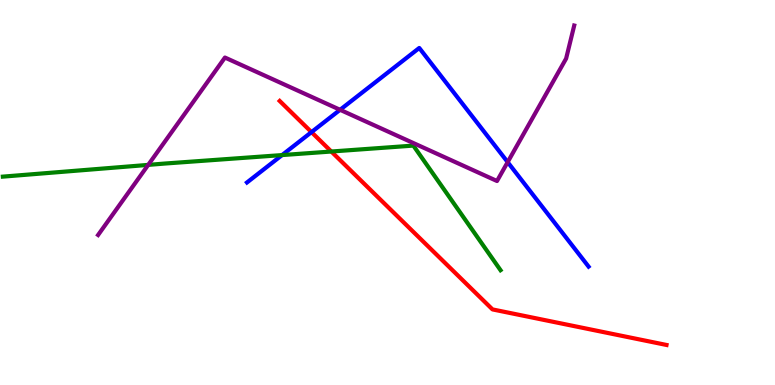[{'lines': ['blue', 'red'], 'intersections': [{'x': 4.02, 'y': 6.57}]}, {'lines': ['green', 'red'], 'intersections': [{'x': 4.27, 'y': 6.06}]}, {'lines': ['purple', 'red'], 'intersections': []}, {'lines': ['blue', 'green'], 'intersections': [{'x': 3.64, 'y': 5.97}]}, {'lines': ['blue', 'purple'], 'intersections': [{'x': 4.39, 'y': 7.15}, {'x': 6.55, 'y': 5.79}]}, {'lines': ['green', 'purple'], 'intersections': [{'x': 1.91, 'y': 5.72}]}]